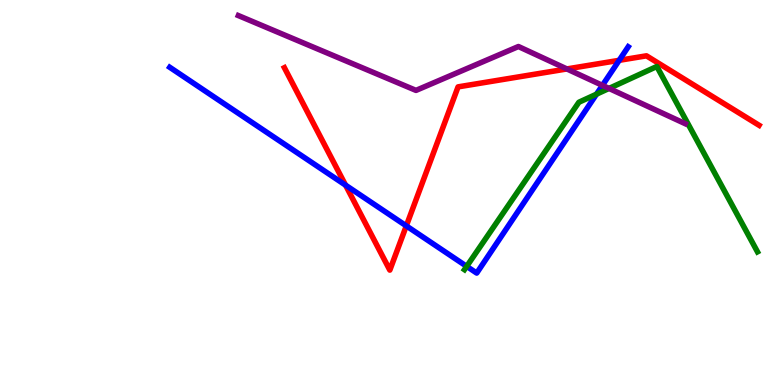[{'lines': ['blue', 'red'], 'intersections': [{'x': 4.46, 'y': 5.19}, {'x': 5.24, 'y': 4.13}, {'x': 7.99, 'y': 8.43}]}, {'lines': ['green', 'red'], 'intersections': []}, {'lines': ['purple', 'red'], 'intersections': [{'x': 7.31, 'y': 8.21}]}, {'lines': ['blue', 'green'], 'intersections': [{'x': 6.02, 'y': 3.08}, {'x': 7.7, 'y': 7.55}]}, {'lines': ['blue', 'purple'], 'intersections': [{'x': 7.77, 'y': 7.78}]}, {'lines': ['green', 'purple'], 'intersections': [{'x': 7.86, 'y': 7.7}]}]